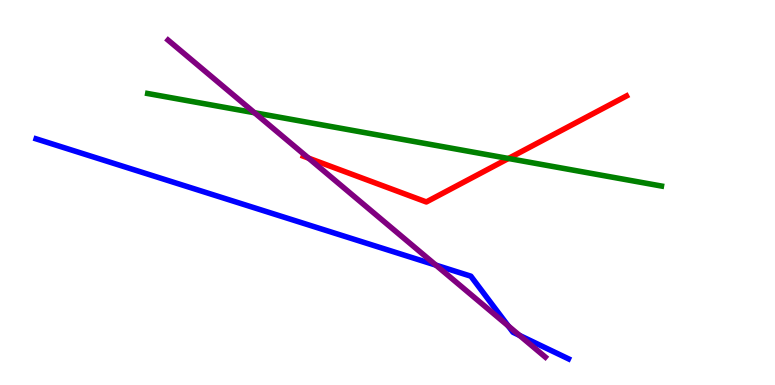[{'lines': ['blue', 'red'], 'intersections': []}, {'lines': ['green', 'red'], 'intersections': [{'x': 6.56, 'y': 5.88}]}, {'lines': ['purple', 'red'], 'intersections': [{'x': 3.98, 'y': 5.89}]}, {'lines': ['blue', 'green'], 'intersections': []}, {'lines': ['blue', 'purple'], 'intersections': [{'x': 5.62, 'y': 3.11}, {'x': 6.56, 'y': 1.54}, {'x': 6.7, 'y': 1.29}]}, {'lines': ['green', 'purple'], 'intersections': [{'x': 3.28, 'y': 7.07}]}]